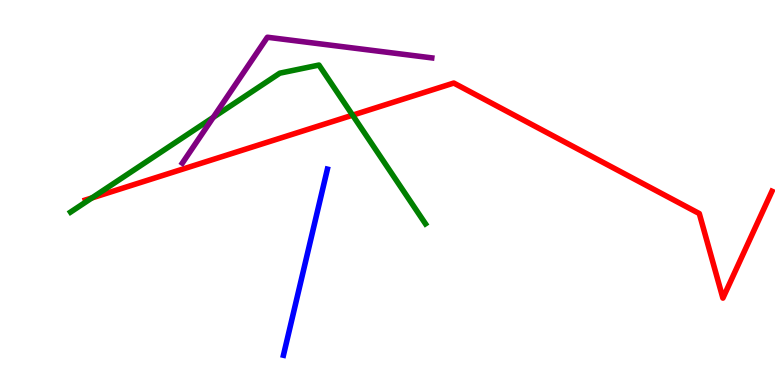[{'lines': ['blue', 'red'], 'intersections': []}, {'lines': ['green', 'red'], 'intersections': [{'x': 1.19, 'y': 4.86}, {'x': 4.55, 'y': 7.01}]}, {'lines': ['purple', 'red'], 'intersections': []}, {'lines': ['blue', 'green'], 'intersections': []}, {'lines': ['blue', 'purple'], 'intersections': []}, {'lines': ['green', 'purple'], 'intersections': [{'x': 2.75, 'y': 6.95}]}]